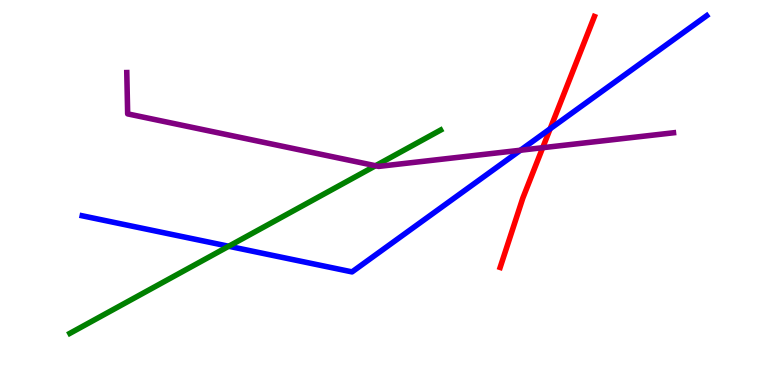[{'lines': ['blue', 'red'], 'intersections': [{'x': 7.1, 'y': 6.66}]}, {'lines': ['green', 'red'], 'intersections': []}, {'lines': ['purple', 'red'], 'intersections': [{'x': 7.0, 'y': 6.16}]}, {'lines': ['blue', 'green'], 'intersections': [{'x': 2.95, 'y': 3.6}]}, {'lines': ['blue', 'purple'], 'intersections': [{'x': 6.72, 'y': 6.1}]}, {'lines': ['green', 'purple'], 'intersections': [{'x': 4.85, 'y': 5.7}]}]